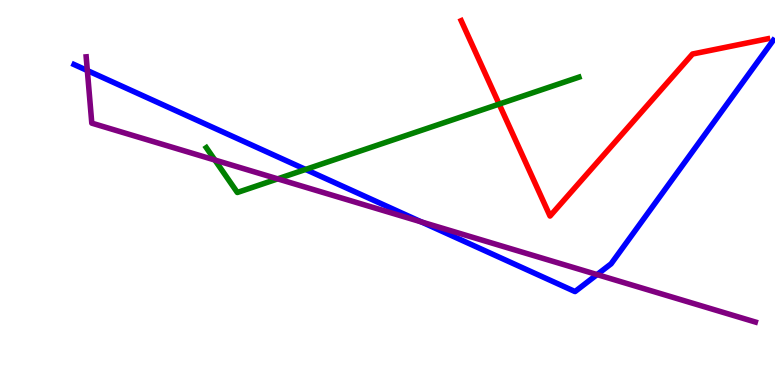[{'lines': ['blue', 'red'], 'intersections': []}, {'lines': ['green', 'red'], 'intersections': [{'x': 6.44, 'y': 7.3}]}, {'lines': ['purple', 'red'], 'intersections': []}, {'lines': ['blue', 'green'], 'intersections': [{'x': 3.94, 'y': 5.6}]}, {'lines': ['blue', 'purple'], 'intersections': [{'x': 1.13, 'y': 8.17}, {'x': 5.44, 'y': 4.24}, {'x': 7.7, 'y': 2.87}]}, {'lines': ['green', 'purple'], 'intersections': [{'x': 2.77, 'y': 5.84}, {'x': 3.58, 'y': 5.35}]}]